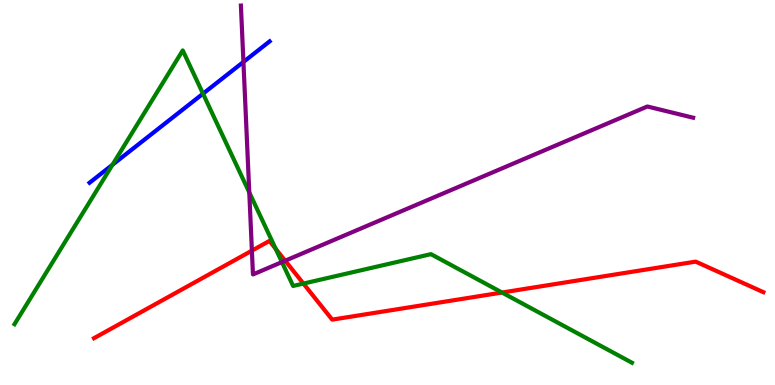[{'lines': ['blue', 'red'], 'intersections': []}, {'lines': ['green', 'red'], 'intersections': [{'x': 3.56, 'y': 3.54}, {'x': 3.92, 'y': 2.63}, {'x': 6.48, 'y': 2.4}]}, {'lines': ['purple', 'red'], 'intersections': [{'x': 3.25, 'y': 3.49}, {'x': 3.68, 'y': 3.23}]}, {'lines': ['blue', 'green'], 'intersections': [{'x': 1.45, 'y': 5.72}, {'x': 2.62, 'y': 7.57}]}, {'lines': ['blue', 'purple'], 'intersections': [{'x': 3.14, 'y': 8.39}]}, {'lines': ['green', 'purple'], 'intersections': [{'x': 3.22, 'y': 5.0}, {'x': 3.64, 'y': 3.19}]}]